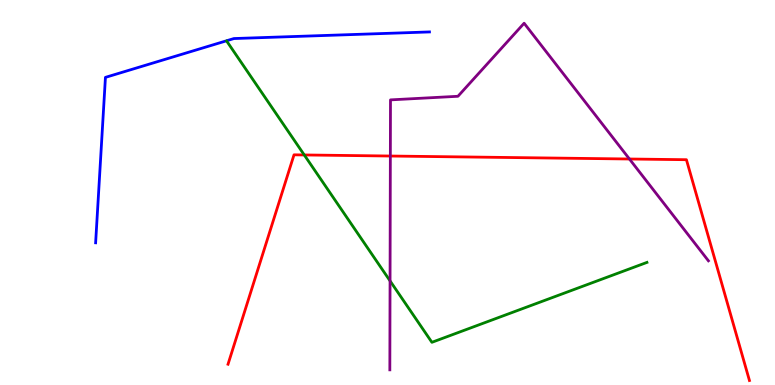[{'lines': ['blue', 'red'], 'intersections': []}, {'lines': ['green', 'red'], 'intersections': [{'x': 3.93, 'y': 5.98}]}, {'lines': ['purple', 'red'], 'intersections': [{'x': 5.04, 'y': 5.95}, {'x': 8.12, 'y': 5.87}]}, {'lines': ['blue', 'green'], 'intersections': []}, {'lines': ['blue', 'purple'], 'intersections': []}, {'lines': ['green', 'purple'], 'intersections': [{'x': 5.03, 'y': 2.7}]}]